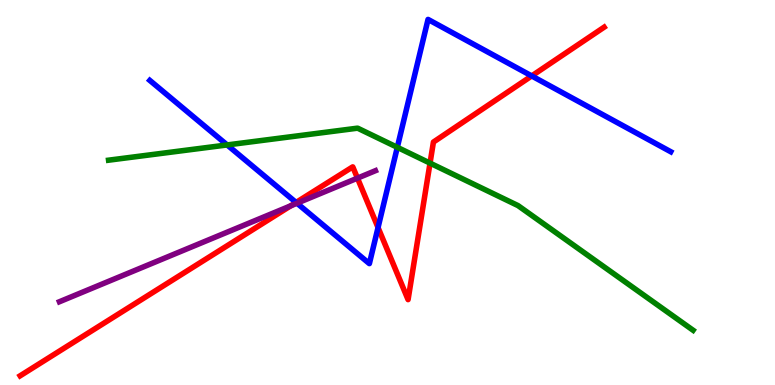[{'lines': ['blue', 'red'], 'intersections': [{'x': 3.82, 'y': 4.74}, {'x': 4.88, 'y': 4.09}, {'x': 6.86, 'y': 8.03}]}, {'lines': ['green', 'red'], 'intersections': [{'x': 5.55, 'y': 5.76}]}, {'lines': ['purple', 'red'], 'intersections': [{'x': 3.75, 'y': 4.65}, {'x': 4.61, 'y': 5.37}]}, {'lines': ['blue', 'green'], 'intersections': [{'x': 2.93, 'y': 6.24}, {'x': 5.13, 'y': 6.17}]}, {'lines': ['blue', 'purple'], 'intersections': [{'x': 3.83, 'y': 4.72}]}, {'lines': ['green', 'purple'], 'intersections': []}]